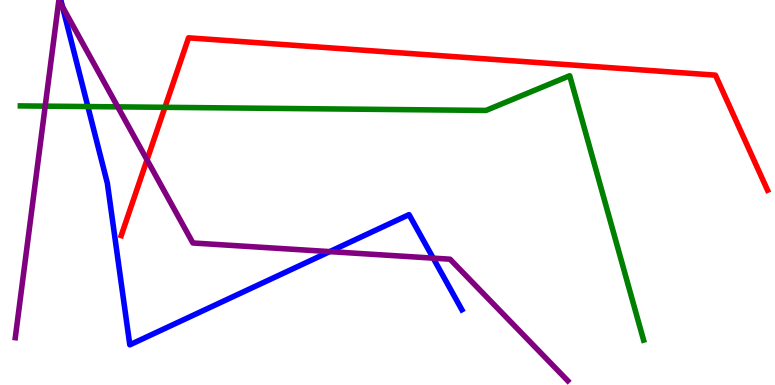[{'lines': ['blue', 'red'], 'intersections': []}, {'lines': ['green', 'red'], 'intersections': [{'x': 2.13, 'y': 7.21}]}, {'lines': ['purple', 'red'], 'intersections': [{'x': 1.9, 'y': 5.85}]}, {'lines': ['blue', 'green'], 'intersections': [{'x': 1.13, 'y': 7.23}]}, {'lines': ['blue', 'purple'], 'intersections': [{'x': 0.807, 'y': 9.82}, {'x': 4.25, 'y': 3.46}, {'x': 5.59, 'y': 3.3}]}, {'lines': ['green', 'purple'], 'intersections': [{'x': 0.583, 'y': 7.24}, {'x': 1.52, 'y': 7.22}]}]